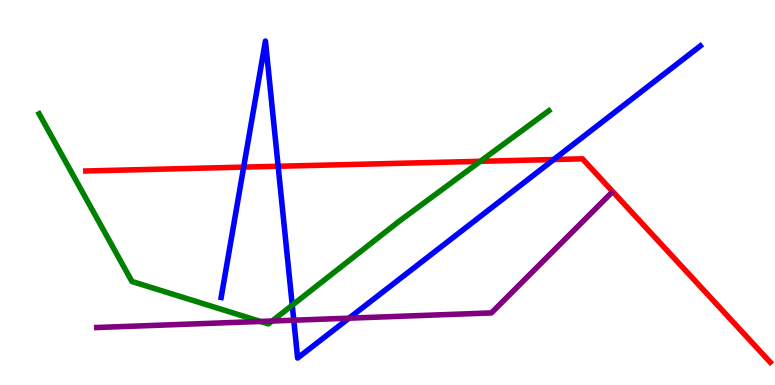[{'lines': ['blue', 'red'], 'intersections': [{'x': 3.14, 'y': 5.66}, {'x': 3.59, 'y': 5.68}, {'x': 7.15, 'y': 5.86}]}, {'lines': ['green', 'red'], 'intersections': [{'x': 6.2, 'y': 5.81}]}, {'lines': ['purple', 'red'], 'intersections': []}, {'lines': ['blue', 'green'], 'intersections': [{'x': 3.77, 'y': 2.07}]}, {'lines': ['blue', 'purple'], 'intersections': [{'x': 3.79, 'y': 1.68}, {'x': 4.5, 'y': 1.74}]}, {'lines': ['green', 'purple'], 'intersections': [{'x': 3.36, 'y': 1.65}, {'x': 3.51, 'y': 1.66}]}]